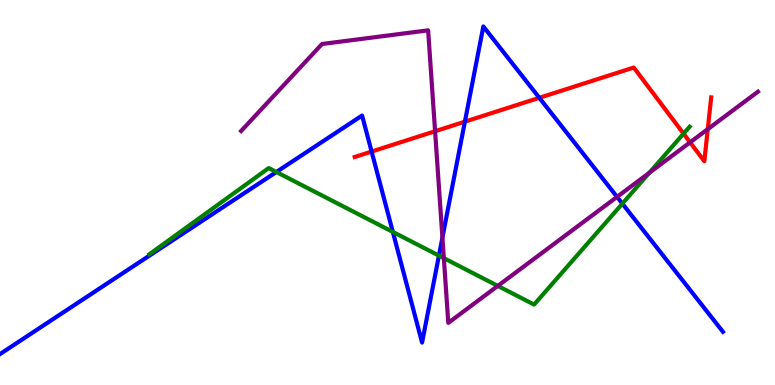[{'lines': ['blue', 'red'], 'intersections': [{'x': 4.79, 'y': 6.06}, {'x': 6.0, 'y': 6.84}, {'x': 6.96, 'y': 7.46}]}, {'lines': ['green', 'red'], 'intersections': [{'x': 8.82, 'y': 6.53}]}, {'lines': ['purple', 'red'], 'intersections': [{'x': 5.61, 'y': 6.59}, {'x': 8.9, 'y': 6.3}, {'x': 9.13, 'y': 6.65}]}, {'lines': ['blue', 'green'], 'intersections': [{'x': 3.57, 'y': 5.53}, {'x': 5.07, 'y': 3.98}, {'x': 5.66, 'y': 3.36}, {'x': 8.03, 'y': 4.71}]}, {'lines': ['blue', 'purple'], 'intersections': [{'x': 5.71, 'y': 3.83}, {'x': 7.96, 'y': 4.89}]}, {'lines': ['green', 'purple'], 'intersections': [{'x': 5.73, 'y': 3.29}, {'x': 6.42, 'y': 2.57}, {'x': 8.38, 'y': 5.51}]}]